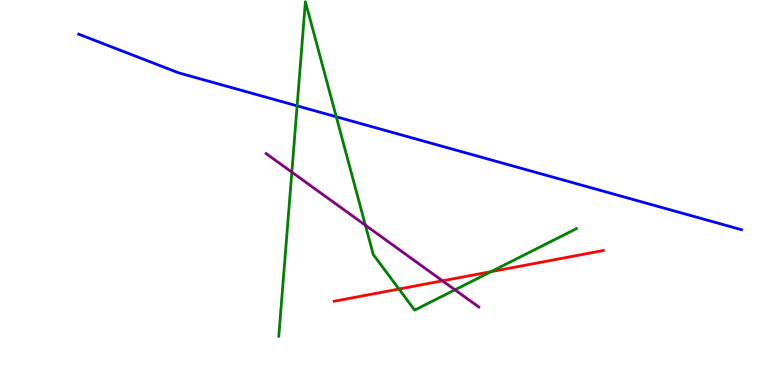[{'lines': ['blue', 'red'], 'intersections': []}, {'lines': ['green', 'red'], 'intersections': [{'x': 5.15, 'y': 2.49}, {'x': 6.34, 'y': 2.94}]}, {'lines': ['purple', 'red'], 'intersections': [{'x': 5.71, 'y': 2.71}]}, {'lines': ['blue', 'green'], 'intersections': [{'x': 3.83, 'y': 7.25}, {'x': 4.34, 'y': 6.97}]}, {'lines': ['blue', 'purple'], 'intersections': []}, {'lines': ['green', 'purple'], 'intersections': [{'x': 3.77, 'y': 5.53}, {'x': 4.71, 'y': 4.15}, {'x': 5.87, 'y': 2.47}]}]